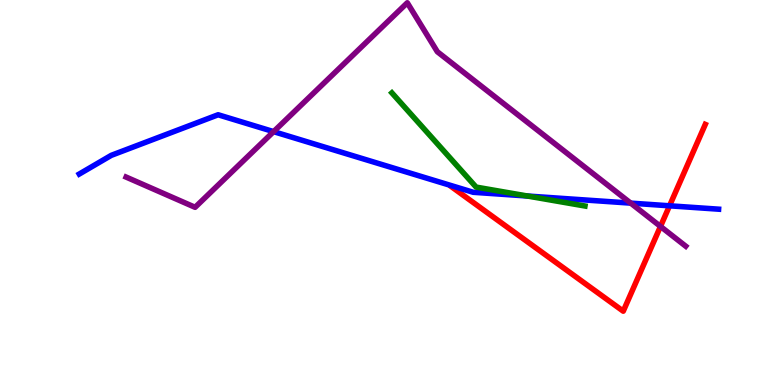[{'lines': ['blue', 'red'], 'intersections': [{'x': 8.64, 'y': 4.65}]}, {'lines': ['green', 'red'], 'intersections': []}, {'lines': ['purple', 'red'], 'intersections': [{'x': 8.52, 'y': 4.12}]}, {'lines': ['blue', 'green'], 'intersections': [{'x': 6.81, 'y': 4.91}]}, {'lines': ['blue', 'purple'], 'intersections': [{'x': 3.53, 'y': 6.58}, {'x': 8.14, 'y': 4.72}]}, {'lines': ['green', 'purple'], 'intersections': []}]